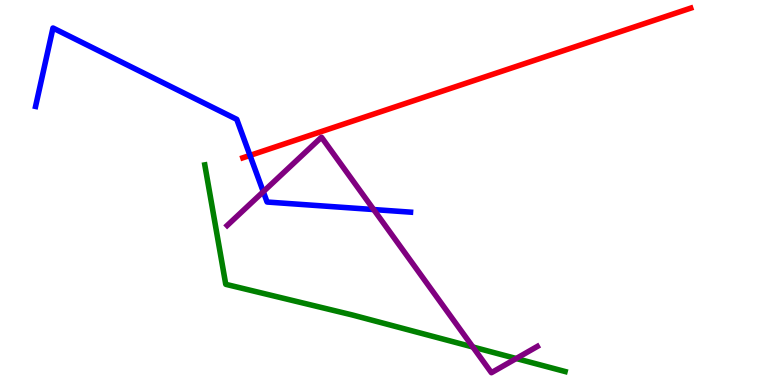[{'lines': ['blue', 'red'], 'intersections': [{'x': 3.23, 'y': 5.96}]}, {'lines': ['green', 'red'], 'intersections': []}, {'lines': ['purple', 'red'], 'intersections': []}, {'lines': ['blue', 'green'], 'intersections': []}, {'lines': ['blue', 'purple'], 'intersections': [{'x': 3.4, 'y': 5.02}, {'x': 4.82, 'y': 4.56}]}, {'lines': ['green', 'purple'], 'intersections': [{'x': 6.1, 'y': 0.987}, {'x': 6.66, 'y': 0.688}]}]